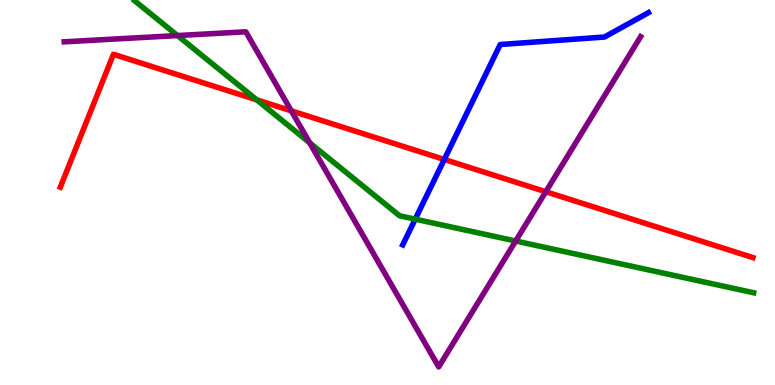[{'lines': ['blue', 'red'], 'intersections': [{'x': 5.73, 'y': 5.86}]}, {'lines': ['green', 'red'], 'intersections': [{'x': 3.31, 'y': 7.41}]}, {'lines': ['purple', 'red'], 'intersections': [{'x': 3.76, 'y': 7.12}, {'x': 7.04, 'y': 5.02}]}, {'lines': ['blue', 'green'], 'intersections': [{'x': 5.36, 'y': 4.31}]}, {'lines': ['blue', 'purple'], 'intersections': []}, {'lines': ['green', 'purple'], 'intersections': [{'x': 2.29, 'y': 9.08}, {'x': 4.0, 'y': 6.29}, {'x': 6.65, 'y': 3.74}]}]